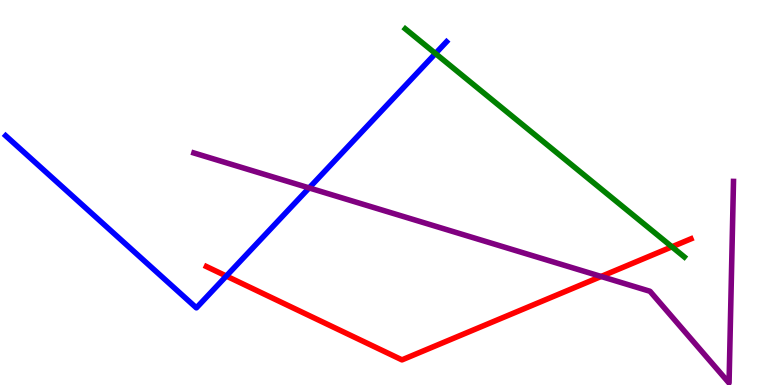[{'lines': ['blue', 'red'], 'intersections': [{'x': 2.92, 'y': 2.83}]}, {'lines': ['green', 'red'], 'intersections': [{'x': 8.67, 'y': 3.59}]}, {'lines': ['purple', 'red'], 'intersections': [{'x': 7.76, 'y': 2.82}]}, {'lines': ['blue', 'green'], 'intersections': [{'x': 5.62, 'y': 8.61}]}, {'lines': ['blue', 'purple'], 'intersections': [{'x': 3.99, 'y': 5.12}]}, {'lines': ['green', 'purple'], 'intersections': []}]